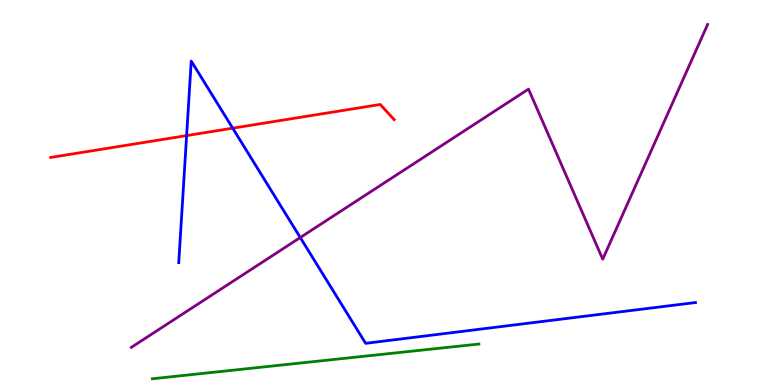[{'lines': ['blue', 'red'], 'intersections': [{'x': 2.41, 'y': 6.48}, {'x': 3.0, 'y': 6.67}]}, {'lines': ['green', 'red'], 'intersections': []}, {'lines': ['purple', 'red'], 'intersections': []}, {'lines': ['blue', 'green'], 'intersections': []}, {'lines': ['blue', 'purple'], 'intersections': [{'x': 3.87, 'y': 3.83}]}, {'lines': ['green', 'purple'], 'intersections': []}]